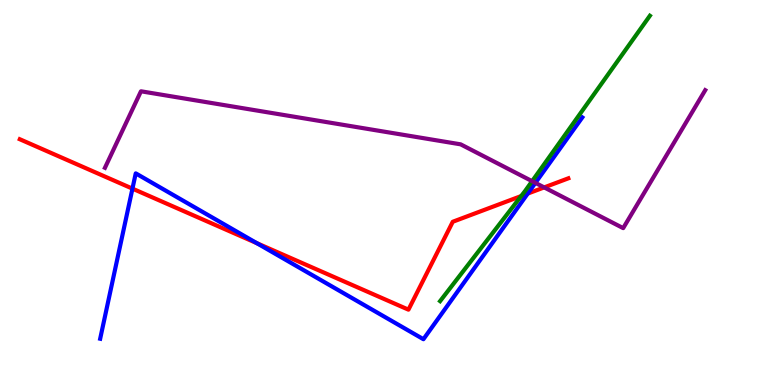[{'lines': ['blue', 'red'], 'intersections': [{'x': 1.71, 'y': 5.1}, {'x': 3.31, 'y': 3.68}, {'x': 6.81, 'y': 4.97}]}, {'lines': ['green', 'red'], 'intersections': [{'x': 6.73, 'y': 4.91}]}, {'lines': ['purple', 'red'], 'intersections': [{'x': 7.02, 'y': 5.13}]}, {'lines': ['blue', 'green'], 'intersections': []}, {'lines': ['blue', 'purple'], 'intersections': [{'x': 6.91, 'y': 5.25}]}, {'lines': ['green', 'purple'], 'intersections': [{'x': 6.87, 'y': 5.29}]}]